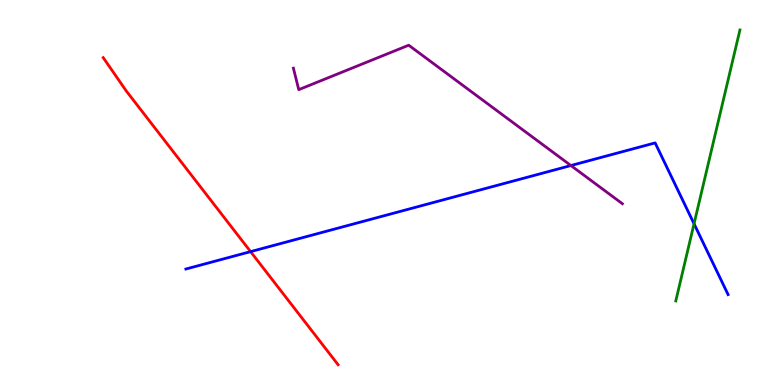[{'lines': ['blue', 'red'], 'intersections': [{'x': 3.23, 'y': 3.46}]}, {'lines': ['green', 'red'], 'intersections': []}, {'lines': ['purple', 'red'], 'intersections': []}, {'lines': ['blue', 'green'], 'intersections': [{'x': 8.96, 'y': 4.19}]}, {'lines': ['blue', 'purple'], 'intersections': [{'x': 7.37, 'y': 5.7}]}, {'lines': ['green', 'purple'], 'intersections': []}]